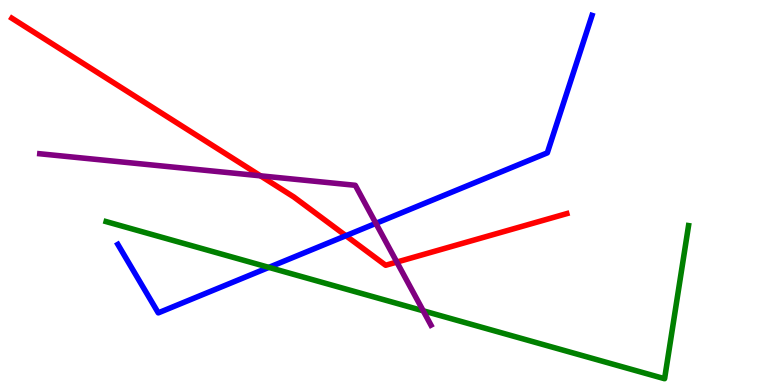[{'lines': ['blue', 'red'], 'intersections': [{'x': 4.46, 'y': 3.88}]}, {'lines': ['green', 'red'], 'intersections': []}, {'lines': ['purple', 'red'], 'intersections': [{'x': 3.36, 'y': 5.43}, {'x': 5.12, 'y': 3.19}]}, {'lines': ['blue', 'green'], 'intersections': [{'x': 3.47, 'y': 3.05}]}, {'lines': ['blue', 'purple'], 'intersections': [{'x': 4.85, 'y': 4.2}]}, {'lines': ['green', 'purple'], 'intersections': [{'x': 5.46, 'y': 1.93}]}]